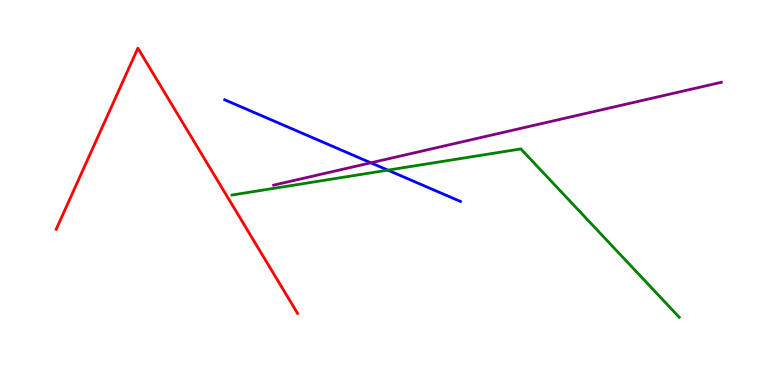[{'lines': ['blue', 'red'], 'intersections': []}, {'lines': ['green', 'red'], 'intersections': []}, {'lines': ['purple', 'red'], 'intersections': []}, {'lines': ['blue', 'green'], 'intersections': [{'x': 5.0, 'y': 5.58}]}, {'lines': ['blue', 'purple'], 'intersections': [{'x': 4.79, 'y': 5.77}]}, {'lines': ['green', 'purple'], 'intersections': []}]